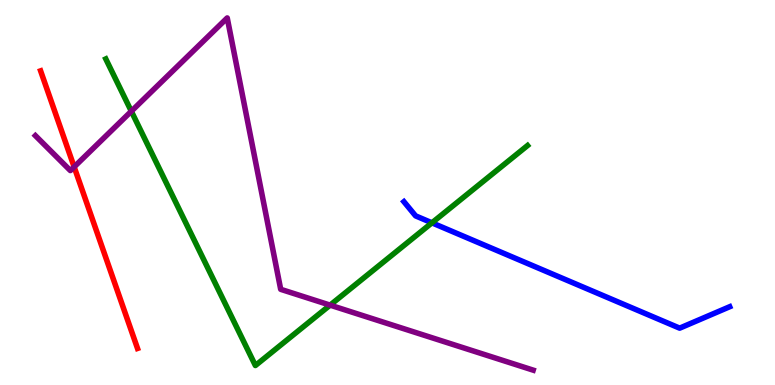[{'lines': ['blue', 'red'], 'intersections': []}, {'lines': ['green', 'red'], 'intersections': []}, {'lines': ['purple', 'red'], 'intersections': [{'x': 0.957, 'y': 5.66}]}, {'lines': ['blue', 'green'], 'intersections': [{'x': 5.57, 'y': 4.21}]}, {'lines': ['blue', 'purple'], 'intersections': []}, {'lines': ['green', 'purple'], 'intersections': [{'x': 1.69, 'y': 7.11}, {'x': 4.26, 'y': 2.07}]}]